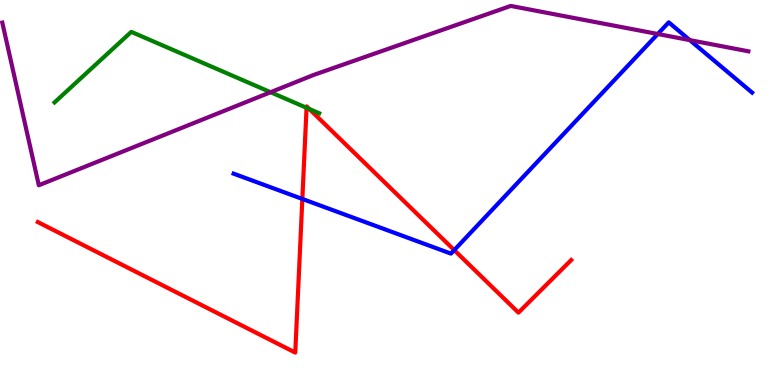[{'lines': ['blue', 'red'], 'intersections': [{'x': 3.9, 'y': 4.83}, {'x': 5.86, 'y': 3.5}]}, {'lines': ['green', 'red'], 'intersections': [{'x': 3.96, 'y': 7.2}, {'x': 3.99, 'y': 7.17}]}, {'lines': ['purple', 'red'], 'intersections': []}, {'lines': ['blue', 'green'], 'intersections': []}, {'lines': ['blue', 'purple'], 'intersections': [{'x': 8.49, 'y': 9.12}, {'x': 8.9, 'y': 8.96}]}, {'lines': ['green', 'purple'], 'intersections': [{'x': 3.49, 'y': 7.6}]}]